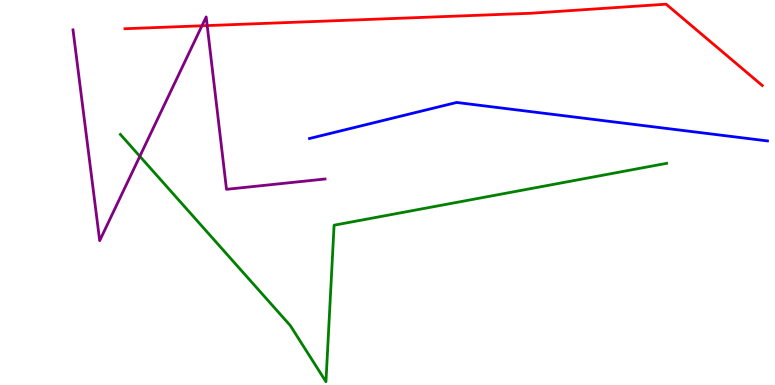[{'lines': ['blue', 'red'], 'intersections': []}, {'lines': ['green', 'red'], 'intersections': []}, {'lines': ['purple', 'red'], 'intersections': [{'x': 2.61, 'y': 9.33}, {'x': 2.67, 'y': 9.34}]}, {'lines': ['blue', 'green'], 'intersections': []}, {'lines': ['blue', 'purple'], 'intersections': []}, {'lines': ['green', 'purple'], 'intersections': [{'x': 1.8, 'y': 5.94}]}]